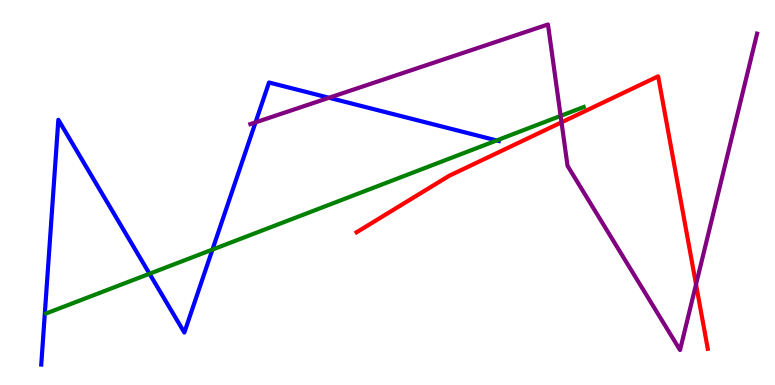[{'lines': ['blue', 'red'], 'intersections': []}, {'lines': ['green', 'red'], 'intersections': []}, {'lines': ['purple', 'red'], 'intersections': [{'x': 7.25, 'y': 6.82}, {'x': 8.98, 'y': 2.61}]}, {'lines': ['blue', 'green'], 'intersections': [{'x': 1.93, 'y': 2.89}, {'x': 2.74, 'y': 3.52}, {'x': 6.41, 'y': 6.35}]}, {'lines': ['blue', 'purple'], 'intersections': [{'x': 3.3, 'y': 6.82}, {'x': 4.25, 'y': 7.46}]}, {'lines': ['green', 'purple'], 'intersections': [{'x': 7.23, 'y': 6.99}]}]